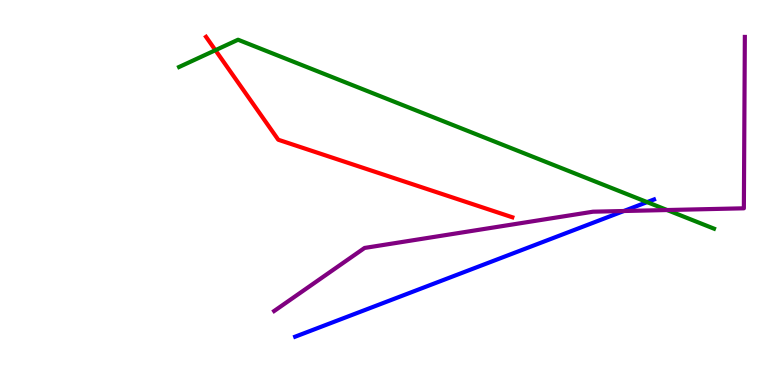[{'lines': ['blue', 'red'], 'intersections': []}, {'lines': ['green', 'red'], 'intersections': [{'x': 2.78, 'y': 8.7}]}, {'lines': ['purple', 'red'], 'intersections': []}, {'lines': ['blue', 'green'], 'intersections': [{'x': 8.35, 'y': 4.75}]}, {'lines': ['blue', 'purple'], 'intersections': [{'x': 8.05, 'y': 4.52}]}, {'lines': ['green', 'purple'], 'intersections': [{'x': 8.61, 'y': 4.54}]}]